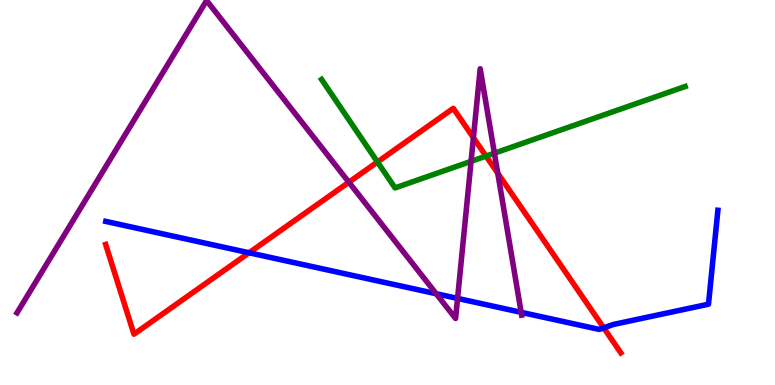[{'lines': ['blue', 'red'], 'intersections': [{'x': 3.21, 'y': 3.43}, {'x': 7.79, 'y': 1.48}]}, {'lines': ['green', 'red'], 'intersections': [{'x': 4.87, 'y': 5.79}, {'x': 6.27, 'y': 5.95}]}, {'lines': ['purple', 'red'], 'intersections': [{'x': 4.5, 'y': 5.27}, {'x': 6.11, 'y': 6.42}, {'x': 6.42, 'y': 5.5}]}, {'lines': ['blue', 'green'], 'intersections': []}, {'lines': ['blue', 'purple'], 'intersections': [{'x': 5.63, 'y': 2.37}, {'x': 5.9, 'y': 2.25}, {'x': 6.72, 'y': 1.89}]}, {'lines': ['green', 'purple'], 'intersections': [{'x': 6.08, 'y': 5.81}, {'x': 6.38, 'y': 6.02}]}]